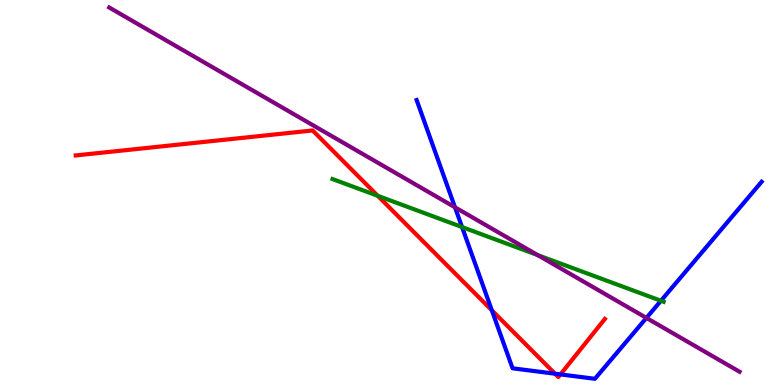[{'lines': ['blue', 'red'], 'intersections': [{'x': 6.35, 'y': 1.94}, {'x': 7.16, 'y': 0.293}, {'x': 7.23, 'y': 0.275}]}, {'lines': ['green', 'red'], 'intersections': [{'x': 4.87, 'y': 4.91}]}, {'lines': ['purple', 'red'], 'intersections': []}, {'lines': ['blue', 'green'], 'intersections': [{'x': 5.96, 'y': 4.1}, {'x': 8.53, 'y': 2.19}]}, {'lines': ['blue', 'purple'], 'intersections': [{'x': 5.87, 'y': 4.62}, {'x': 8.34, 'y': 1.74}]}, {'lines': ['green', 'purple'], 'intersections': [{'x': 6.94, 'y': 3.37}]}]